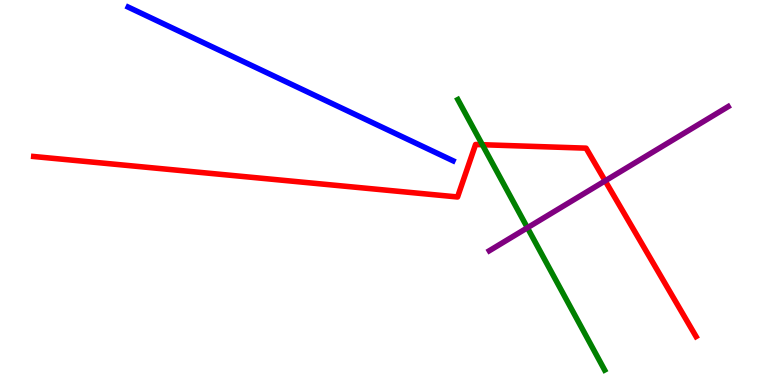[{'lines': ['blue', 'red'], 'intersections': []}, {'lines': ['green', 'red'], 'intersections': [{'x': 6.22, 'y': 6.24}]}, {'lines': ['purple', 'red'], 'intersections': [{'x': 7.81, 'y': 5.3}]}, {'lines': ['blue', 'green'], 'intersections': []}, {'lines': ['blue', 'purple'], 'intersections': []}, {'lines': ['green', 'purple'], 'intersections': [{'x': 6.81, 'y': 4.08}]}]